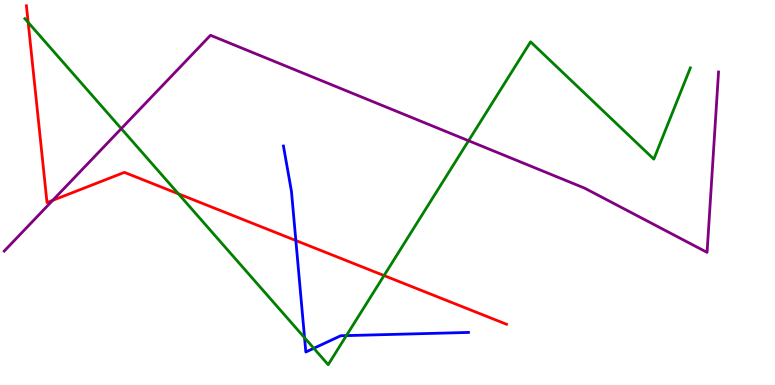[{'lines': ['blue', 'red'], 'intersections': [{'x': 3.82, 'y': 3.75}]}, {'lines': ['green', 'red'], 'intersections': [{'x': 0.363, 'y': 9.42}, {'x': 2.3, 'y': 4.96}, {'x': 4.96, 'y': 2.84}]}, {'lines': ['purple', 'red'], 'intersections': [{'x': 0.68, 'y': 4.8}]}, {'lines': ['blue', 'green'], 'intersections': [{'x': 3.93, 'y': 1.23}, {'x': 4.05, 'y': 0.953}, {'x': 4.47, 'y': 1.28}]}, {'lines': ['blue', 'purple'], 'intersections': []}, {'lines': ['green', 'purple'], 'intersections': [{'x': 1.56, 'y': 6.66}, {'x': 6.05, 'y': 6.34}]}]